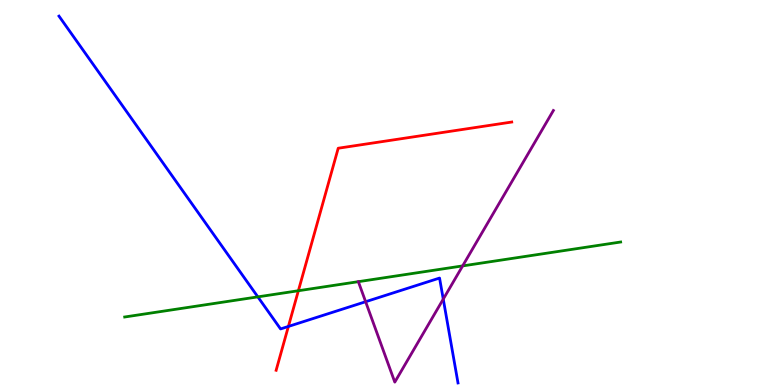[{'lines': ['blue', 'red'], 'intersections': [{'x': 3.72, 'y': 1.52}]}, {'lines': ['green', 'red'], 'intersections': [{'x': 3.85, 'y': 2.45}]}, {'lines': ['purple', 'red'], 'intersections': []}, {'lines': ['blue', 'green'], 'intersections': [{'x': 3.33, 'y': 2.29}]}, {'lines': ['blue', 'purple'], 'intersections': [{'x': 4.72, 'y': 2.16}, {'x': 5.72, 'y': 2.23}]}, {'lines': ['green', 'purple'], 'intersections': [{'x': 5.97, 'y': 3.09}]}]